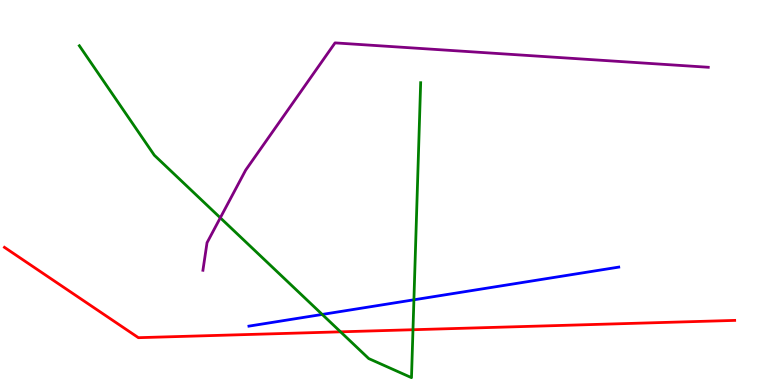[{'lines': ['blue', 'red'], 'intersections': []}, {'lines': ['green', 'red'], 'intersections': [{'x': 4.39, 'y': 1.38}, {'x': 5.33, 'y': 1.44}]}, {'lines': ['purple', 'red'], 'intersections': []}, {'lines': ['blue', 'green'], 'intersections': [{'x': 4.16, 'y': 1.83}, {'x': 5.34, 'y': 2.21}]}, {'lines': ['blue', 'purple'], 'intersections': []}, {'lines': ['green', 'purple'], 'intersections': [{'x': 2.84, 'y': 4.34}]}]